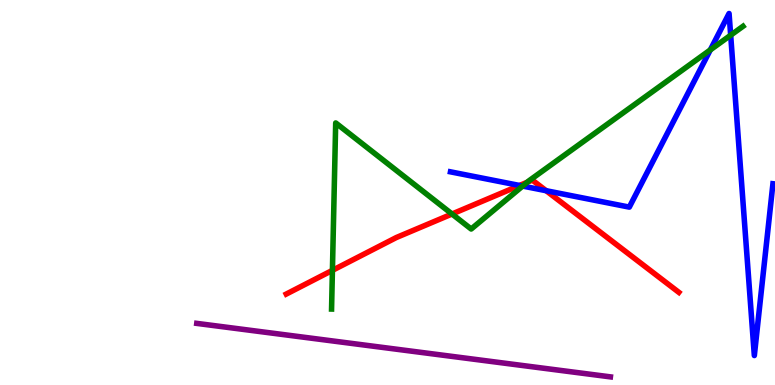[{'lines': ['blue', 'red'], 'intersections': [{'x': 6.7, 'y': 5.18}, {'x': 7.05, 'y': 5.05}]}, {'lines': ['green', 'red'], 'intersections': [{'x': 4.29, 'y': 2.98}, {'x': 5.83, 'y': 4.44}, {'x': 6.8, 'y': 5.27}]}, {'lines': ['purple', 'red'], 'intersections': []}, {'lines': ['blue', 'green'], 'intersections': [{'x': 6.74, 'y': 5.17}, {'x': 9.17, 'y': 8.7}, {'x': 9.43, 'y': 9.09}]}, {'lines': ['blue', 'purple'], 'intersections': []}, {'lines': ['green', 'purple'], 'intersections': []}]